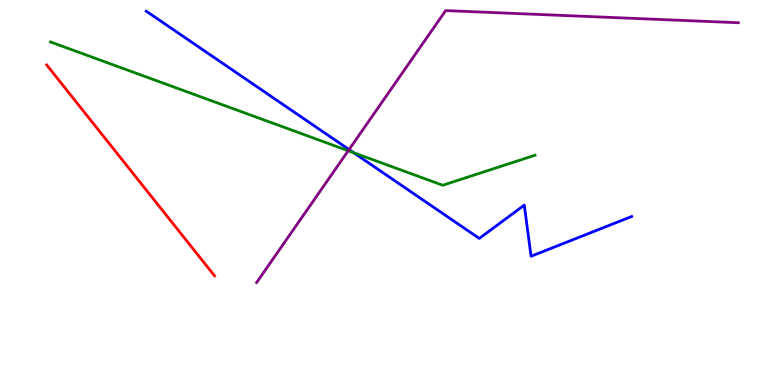[{'lines': ['blue', 'red'], 'intersections': []}, {'lines': ['green', 'red'], 'intersections': []}, {'lines': ['purple', 'red'], 'intersections': []}, {'lines': ['blue', 'green'], 'intersections': [{'x': 4.56, 'y': 6.03}]}, {'lines': ['blue', 'purple'], 'intersections': [{'x': 4.5, 'y': 6.12}]}, {'lines': ['green', 'purple'], 'intersections': [{'x': 4.49, 'y': 6.08}]}]